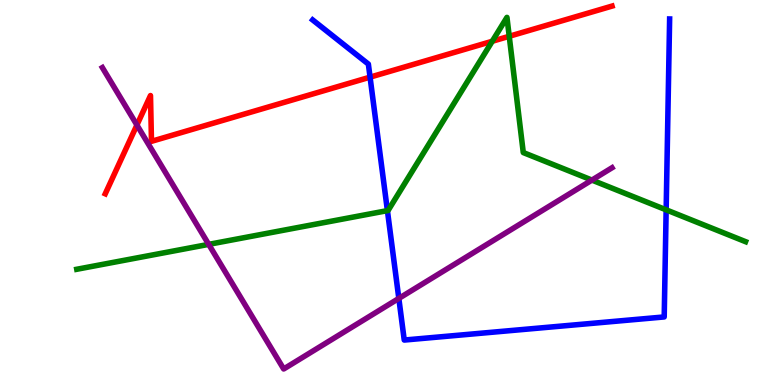[{'lines': ['blue', 'red'], 'intersections': [{'x': 4.78, 'y': 8.0}]}, {'lines': ['green', 'red'], 'intersections': [{'x': 6.35, 'y': 8.93}, {'x': 6.57, 'y': 9.06}]}, {'lines': ['purple', 'red'], 'intersections': [{'x': 1.77, 'y': 6.75}]}, {'lines': ['blue', 'green'], 'intersections': [{'x': 5.0, 'y': 4.53}, {'x': 8.6, 'y': 4.55}]}, {'lines': ['blue', 'purple'], 'intersections': [{'x': 5.15, 'y': 2.25}]}, {'lines': ['green', 'purple'], 'intersections': [{'x': 2.69, 'y': 3.65}, {'x': 7.64, 'y': 5.32}]}]